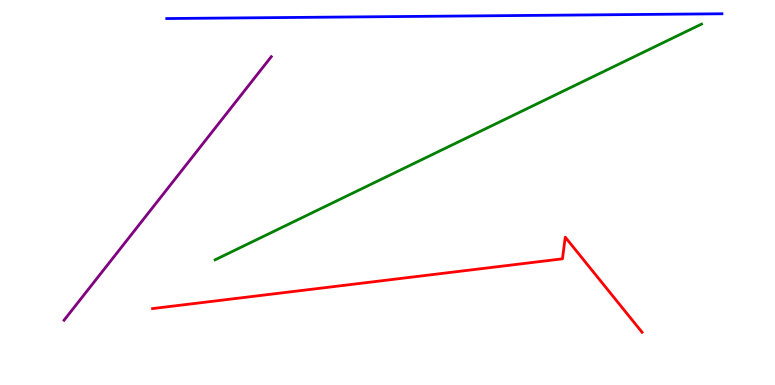[{'lines': ['blue', 'red'], 'intersections': []}, {'lines': ['green', 'red'], 'intersections': []}, {'lines': ['purple', 'red'], 'intersections': []}, {'lines': ['blue', 'green'], 'intersections': []}, {'lines': ['blue', 'purple'], 'intersections': []}, {'lines': ['green', 'purple'], 'intersections': []}]